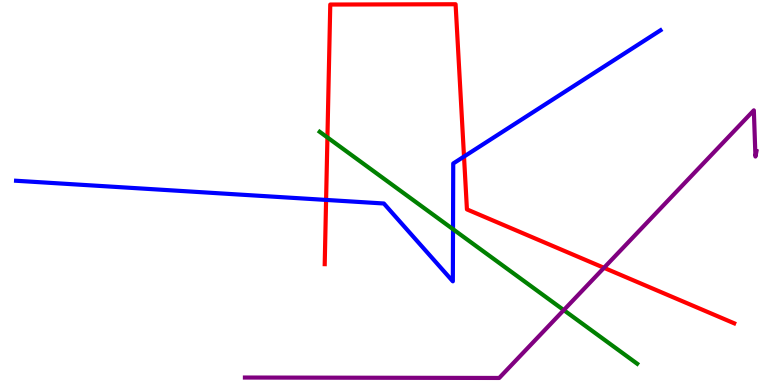[{'lines': ['blue', 'red'], 'intersections': [{'x': 4.21, 'y': 4.81}, {'x': 5.99, 'y': 5.93}]}, {'lines': ['green', 'red'], 'intersections': [{'x': 4.22, 'y': 6.43}]}, {'lines': ['purple', 'red'], 'intersections': [{'x': 7.79, 'y': 3.04}]}, {'lines': ['blue', 'green'], 'intersections': [{'x': 5.85, 'y': 4.05}]}, {'lines': ['blue', 'purple'], 'intersections': []}, {'lines': ['green', 'purple'], 'intersections': [{'x': 7.27, 'y': 1.95}]}]